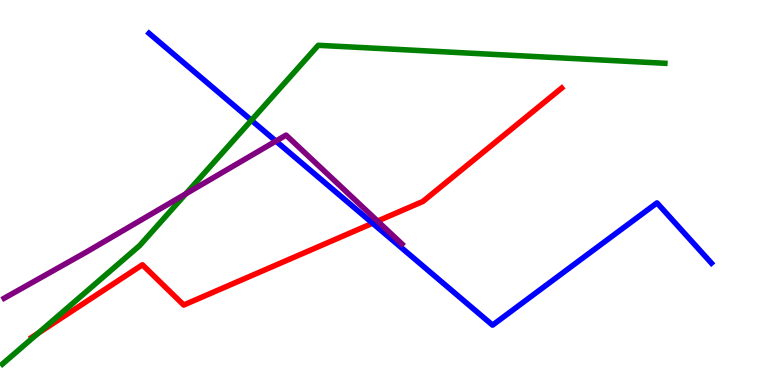[{'lines': ['blue', 'red'], 'intersections': [{'x': 4.81, 'y': 4.2}]}, {'lines': ['green', 'red'], 'intersections': [{'x': 0.491, 'y': 1.34}]}, {'lines': ['purple', 'red'], 'intersections': [{'x': 4.87, 'y': 4.26}]}, {'lines': ['blue', 'green'], 'intersections': [{'x': 3.24, 'y': 6.88}]}, {'lines': ['blue', 'purple'], 'intersections': [{'x': 3.56, 'y': 6.34}]}, {'lines': ['green', 'purple'], 'intersections': [{'x': 2.4, 'y': 4.97}]}]